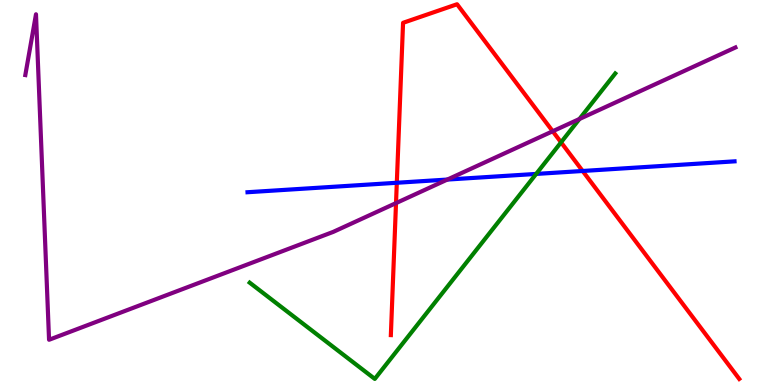[{'lines': ['blue', 'red'], 'intersections': [{'x': 5.12, 'y': 5.25}, {'x': 7.52, 'y': 5.56}]}, {'lines': ['green', 'red'], 'intersections': [{'x': 7.24, 'y': 6.3}]}, {'lines': ['purple', 'red'], 'intersections': [{'x': 5.11, 'y': 4.72}, {'x': 7.13, 'y': 6.59}]}, {'lines': ['blue', 'green'], 'intersections': [{'x': 6.92, 'y': 5.48}]}, {'lines': ['blue', 'purple'], 'intersections': [{'x': 5.77, 'y': 5.34}]}, {'lines': ['green', 'purple'], 'intersections': [{'x': 7.48, 'y': 6.91}]}]